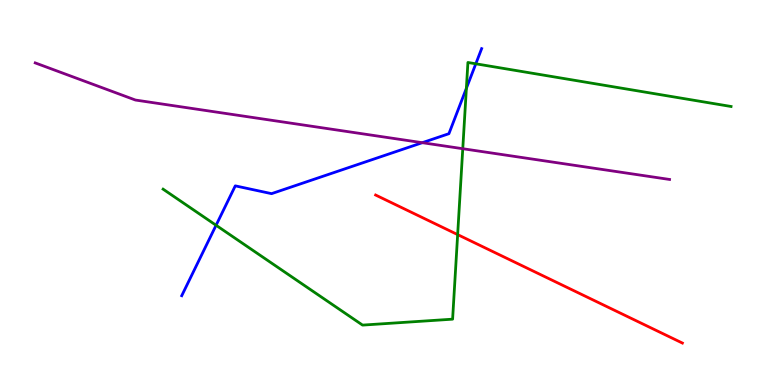[{'lines': ['blue', 'red'], 'intersections': []}, {'lines': ['green', 'red'], 'intersections': [{'x': 5.91, 'y': 3.91}]}, {'lines': ['purple', 'red'], 'intersections': []}, {'lines': ['blue', 'green'], 'intersections': [{'x': 2.79, 'y': 4.15}, {'x': 6.02, 'y': 7.71}, {'x': 6.14, 'y': 8.34}]}, {'lines': ['blue', 'purple'], 'intersections': [{'x': 5.45, 'y': 6.29}]}, {'lines': ['green', 'purple'], 'intersections': [{'x': 5.97, 'y': 6.14}]}]